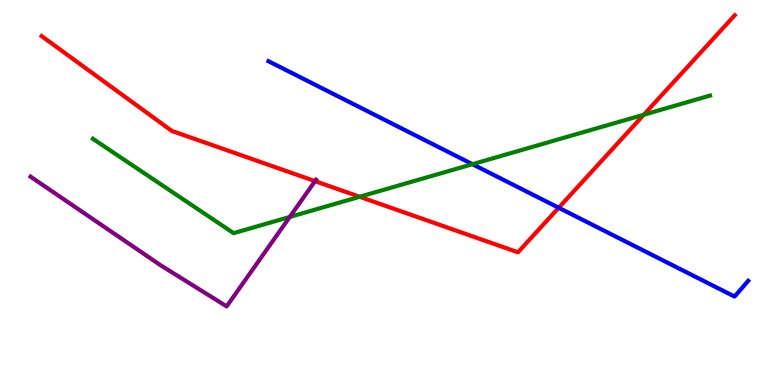[{'lines': ['blue', 'red'], 'intersections': [{'x': 7.21, 'y': 4.6}]}, {'lines': ['green', 'red'], 'intersections': [{'x': 4.64, 'y': 4.89}, {'x': 8.31, 'y': 7.02}]}, {'lines': ['purple', 'red'], 'intersections': [{'x': 4.07, 'y': 5.3}]}, {'lines': ['blue', 'green'], 'intersections': [{'x': 6.1, 'y': 5.74}]}, {'lines': ['blue', 'purple'], 'intersections': []}, {'lines': ['green', 'purple'], 'intersections': [{'x': 3.74, 'y': 4.36}]}]